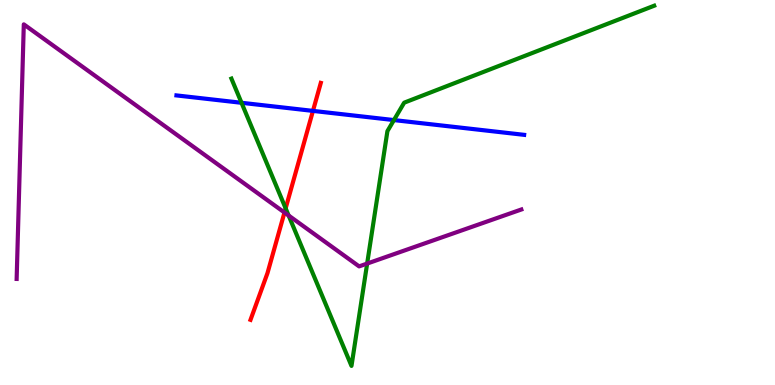[{'lines': ['blue', 'red'], 'intersections': [{'x': 4.04, 'y': 7.12}]}, {'lines': ['green', 'red'], 'intersections': [{'x': 3.69, 'y': 4.59}]}, {'lines': ['purple', 'red'], 'intersections': [{'x': 3.67, 'y': 4.48}]}, {'lines': ['blue', 'green'], 'intersections': [{'x': 3.12, 'y': 7.33}, {'x': 5.08, 'y': 6.88}]}, {'lines': ['blue', 'purple'], 'intersections': []}, {'lines': ['green', 'purple'], 'intersections': [{'x': 3.72, 'y': 4.4}, {'x': 4.74, 'y': 3.15}]}]